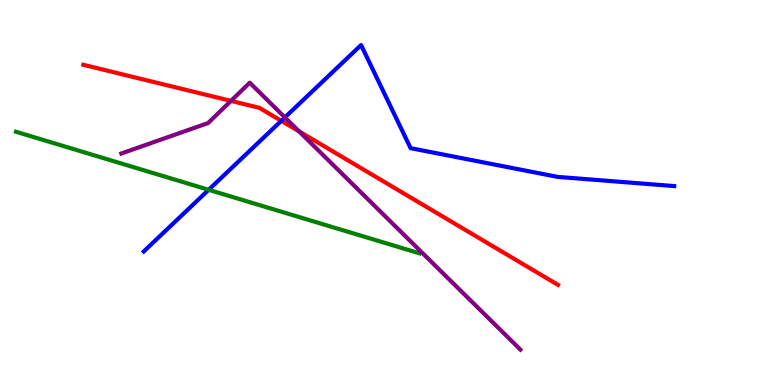[{'lines': ['blue', 'red'], 'intersections': [{'x': 3.63, 'y': 6.86}]}, {'lines': ['green', 'red'], 'intersections': []}, {'lines': ['purple', 'red'], 'intersections': [{'x': 2.98, 'y': 7.38}, {'x': 3.86, 'y': 6.59}]}, {'lines': ['blue', 'green'], 'intersections': [{'x': 2.69, 'y': 5.07}]}, {'lines': ['blue', 'purple'], 'intersections': [{'x': 3.68, 'y': 6.95}]}, {'lines': ['green', 'purple'], 'intersections': []}]